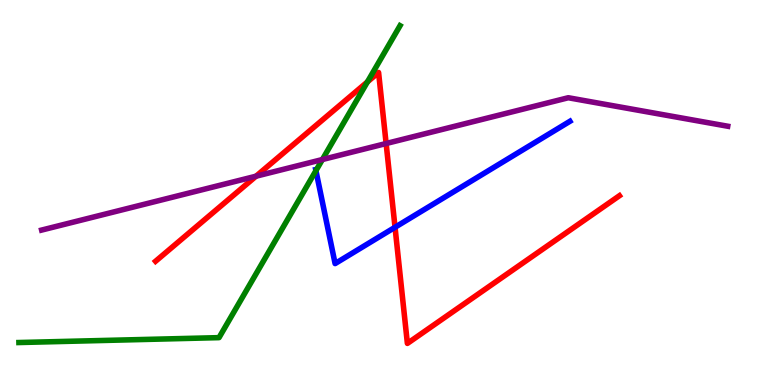[{'lines': ['blue', 'red'], 'intersections': [{'x': 5.1, 'y': 4.1}]}, {'lines': ['green', 'red'], 'intersections': [{'x': 4.74, 'y': 7.87}]}, {'lines': ['purple', 'red'], 'intersections': [{'x': 3.3, 'y': 5.42}, {'x': 4.98, 'y': 6.27}]}, {'lines': ['blue', 'green'], 'intersections': [{'x': 4.08, 'y': 5.57}]}, {'lines': ['blue', 'purple'], 'intersections': []}, {'lines': ['green', 'purple'], 'intersections': [{'x': 4.16, 'y': 5.86}]}]